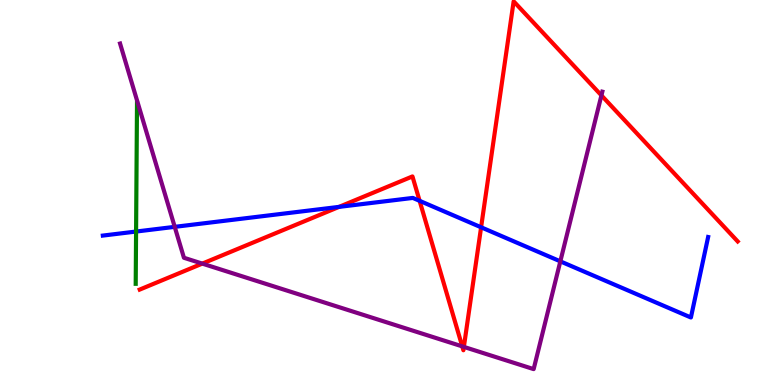[{'lines': ['blue', 'red'], 'intersections': [{'x': 4.37, 'y': 4.63}, {'x': 5.41, 'y': 4.78}, {'x': 6.21, 'y': 4.1}]}, {'lines': ['green', 'red'], 'intersections': []}, {'lines': ['purple', 'red'], 'intersections': [{'x': 2.61, 'y': 3.15}, {'x': 5.96, 'y': 1.0}, {'x': 5.99, 'y': 0.99}, {'x': 7.76, 'y': 7.52}]}, {'lines': ['blue', 'green'], 'intersections': [{'x': 1.76, 'y': 3.99}]}, {'lines': ['blue', 'purple'], 'intersections': [{'x': 2.25, 'y': 4.11}, {'x': 7.23, 'y': 3.21}]}, {'lines': ['green', 'purple'], 'intersections': []}]